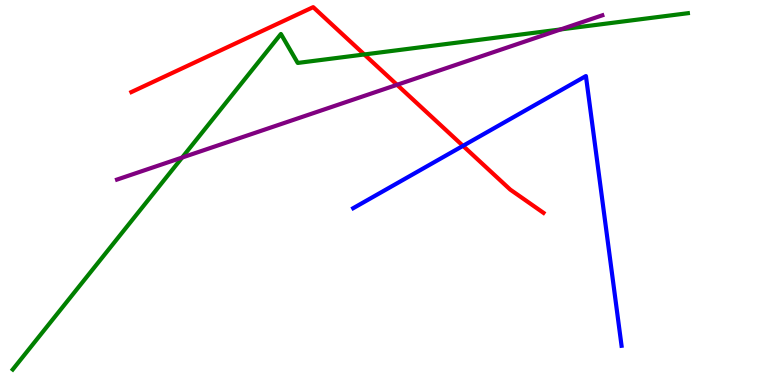[{'lines': ['blue', 'red'], 'intersections': [{'x': 5.97, 'y': 6.21}]}, {'lines': ['green', 'red'], 'intersections': [{'x': 4.7, 'y': 8.59}]}, {'lines': ['purple', 'red'], 'intersections': [{'x': 5.12, 'y': 7.8}]}, {'lines': ['blue', 'green'], 'intersections': []}, {'lines': ['blue', 'purple'], 'intersections': []}, {'lines': ['green', 'purple'], 'intersections': [{'x': 2.35, 'y': 5.91}, {'x': 7.23, 'y': 9.24}]}]